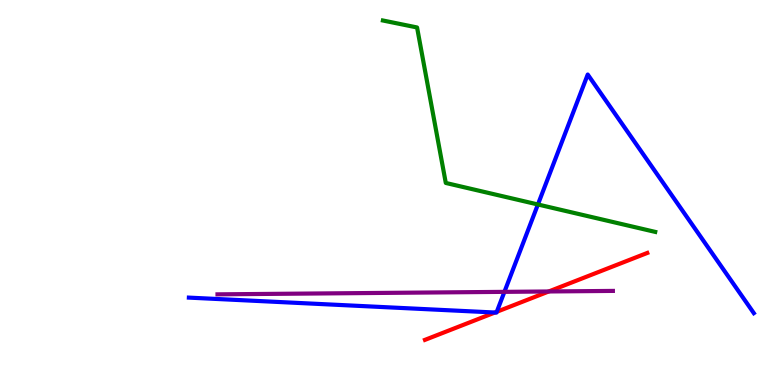[{'lines': ['blue', 'red'], 'intersections': [{'x': 6.39, 'y': 1.88}, {'x': 6.41, 'y': 1.9}]}, {'lines': ['green', 'red'], 'intersections': []}, {'lines': ['purple', 'red'], 'intersections': [{'x': 7.08, 'y': 2.43}]}, {'lines': ['blue', 'green'], 'intersections': [{'x': 6.94, 'y': 4.69}]}, {'lines': ['blue', 'purple'], 'intersections': [{'x': 6.51, 'y': 2.42}]}, {'lines': ['green', 'purple'], 'intersections': []}]